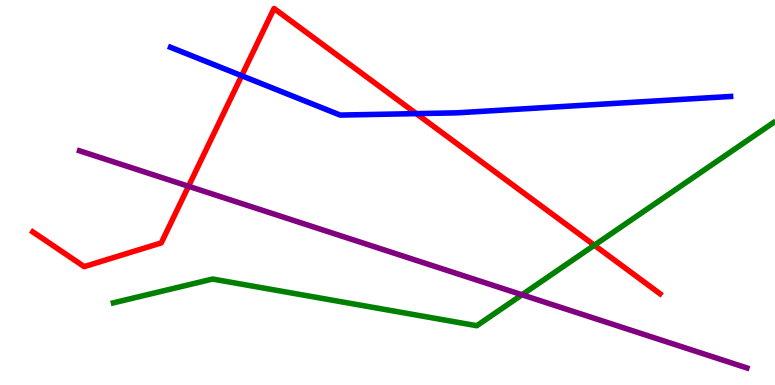[{'lines': ['blue', 'red'], 'intersections': [{'x': 3.12, 'y': 8.03}, {'x': 5.37, 'y': 7.05}]}, {'lines': ['green', 'red'], 'intersections': [{'x': 7.67, 'y': 3.63}]}, {'lines': ['purple', 'red'], 'intersections': [{'x': 2.43, 'y': 5.16}]}, {'lines': ['blue', 'green'], 'intersections': []}, {'lines': ['blue', 'purple'], 'intersections': []}, {'lines': ['green', 'purple'], 'intersections': [{'x': 6.74, 'y': 2.34}]}]